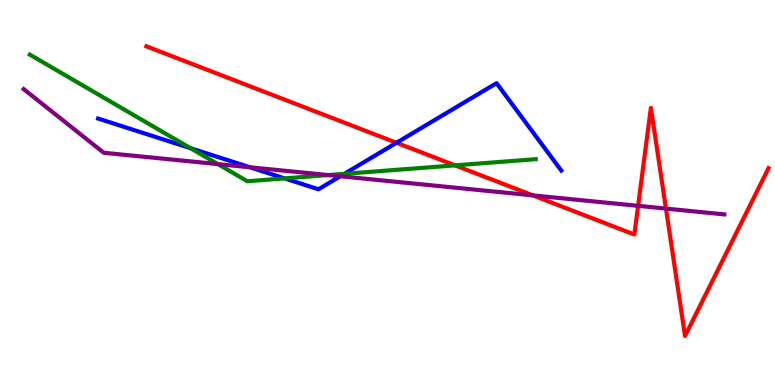[{'lines': ['blue', 'red'], 'intersections': [{'x': 5.12, 'y': 6.29}]}, {'lines': ['green', 'red'], 'intersections': [{'x': 5.87, 'y': 5.7}]}, {'lines': ['purple', 'red'], 'intersections': [{'x': 6.88, 'y': 4.92}, {'x': 8.23, 'y': 4.65}, {'x': 8.59, 'y': 4.58}]}, {'lines': ['blue', 'green'], 'intersections': [{'x': 2.46, 'y': 6.15}, {'x': 3.67, 'y': 5.37}, {'x': 4.44, 'y': 5.49}]}, {'lines': ['blue', 'purple'], 'intersections': [{'x': 3.23, 'y': 5.65}, {'x': 4.39, 'y': 5.42}]}, {'lines': ['green', 'purple'], 'intersections': [{'x': 2.81, 'y': 5.74}, {'x': 4.23, 'y': 5.45}]}]